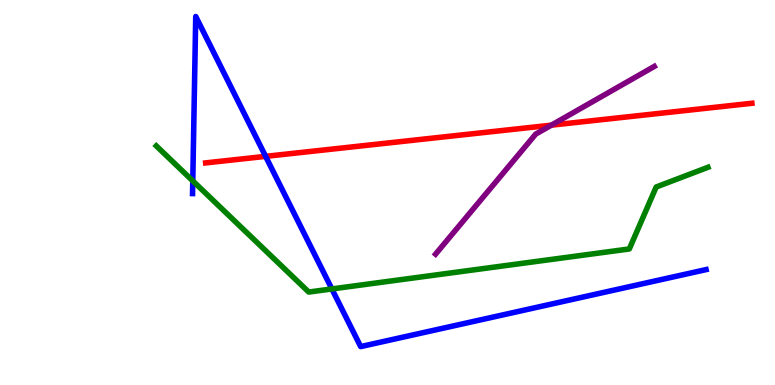[{'lines': ['blue', 'red'], 'intersections': [{'x': 3.43, 'y': 5.94}]}, {'lines': ['green', 'red'], 'intersections': []}, {'lines': ['purple', 'red'], 'intersections': [{'x': 7.11, 'y': 6.75}]}, {'lines': ['blue', 'green'], 'intersections': [{'x': 2.49, 'y': 5.3}, {'x': 4.28, 'y': 2.5}]}, {'lines': ['blue', 'purple'], 'intersections': []}, {'lines': ['green', 'purple'], 'intersections': []}]